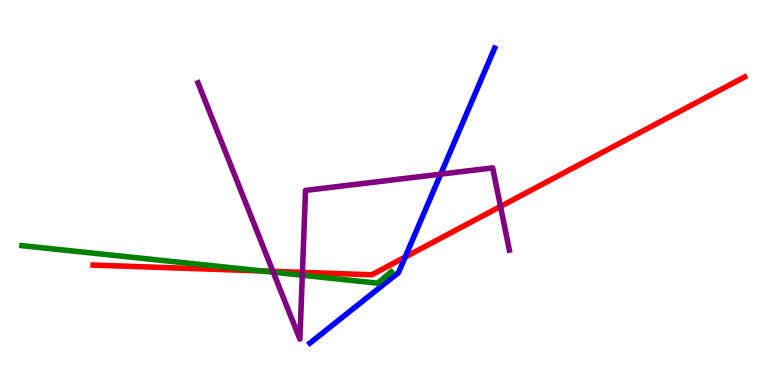[{'lines': ['blue', 'red'], 'intersections': [{'x': 5.23, 'y': 3.32}]}, {'lines': ['green', 'red'], 'intersections': [{'x': 3.38, 'y': 2.96}]}, {'lines': ['purple', 'red'], 'intersections': [{'x': 3.52, 'y': 2.95}, {'x': 3.9, 'y': 2.93}, {'x': 6.46, 'y': 4.64}]}, {'lines': ['blue', 'green'], 'intersections': []}, {'lines': ['blue', 'purple'], 'intersections': [{'x': 5.69, 'y': 5.48}]}, {'lines': ['green', 'purple'], 'intersections': [{'x': 3.53, 'y': 2.93}, {'x': 3.9, 'y': 2.85}]}]